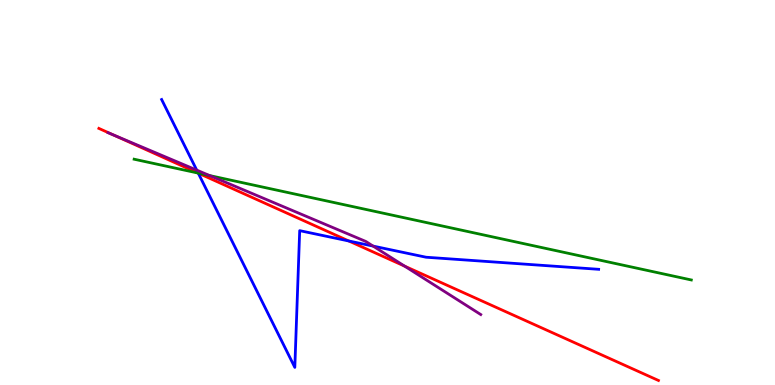[{'lines': ['blue', 'red'], 'intersections': [{'x': 2.56, 'y': 5.5}, {'x': 4.5, 'y': 3.74}]}, {'lines': ['green', 'red'], 'intersections': [{'x': 2.55, 'y': 5.51}]}, {'lines': ['purple', 'red'], 'intersections': [{'x': 1.46, 'y': 6.5}, {'x': 5.22, 'y': 3.09}]}, {'lines': ['blue', 'green'], 'intersections': [{'x': 2.56, 'y': 5.5}]}, {'lines': ['blue', 'purple'], 'intersections': [{'x': 2.54, 'y': 5.58}, {'x': 4.81, 'y': 3.61}]}, {'lines': ['green', 'purple'], 'intersections': [{'x': 2.71, 'y': 5.44}]}]